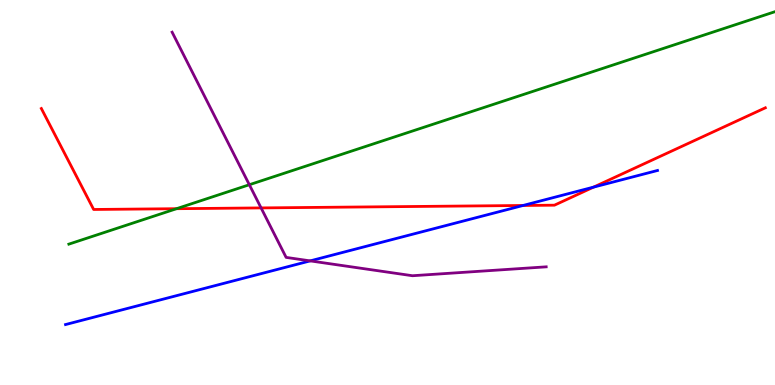[{'lines': ['blue', 'red'], 'intersections': [{'x': 6.75, 'y': 4.66}, {'x': 7.66, 'y': 5.14}]}, {'lines': ['green', 'red'], 'intersections': [{'x': 2.28, 'y': 4.58}]}, {'lines': ['purple', 'red'], 'intersections': [{'x': 3.37, 'y': 4.6}]}, {'lines': ['blue', 'green'], 'intersections': []}, {'lines': ['blue', 'purple'], 'intersections': [{'x': 4.0, 'y': 3.22}]}, {'lines': ['green', 'purple'], 'intersections': [{'x': 3.22, 'y': 5.2}]}]